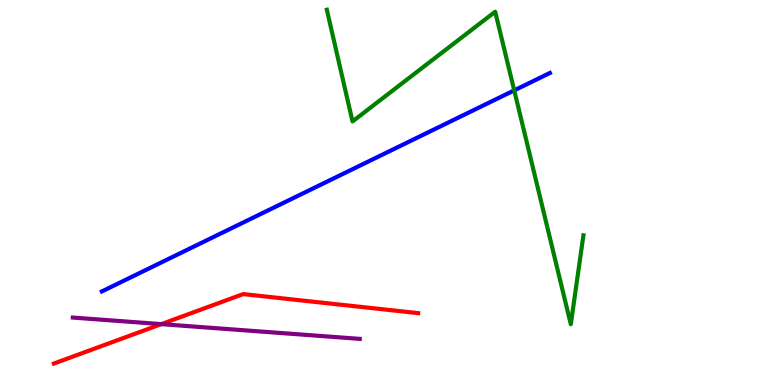[{'lines': ['blue', 'red'], 'intersections': []}, {'lines': ['green', 'red'], 'intersections': []}, {'lines': ['purple', 'red'], 'intersections': [{'x': 2.08, 'y': 1.58}]}, {'lines': ['blue', 'green'], 'intersections': [{'x': 6.64, 'y': 7.65}]}, {'lines': ['blue', 'purple'], 'intersections': []}, {'lines': ['green', 'purple'], 'intersections': []}]